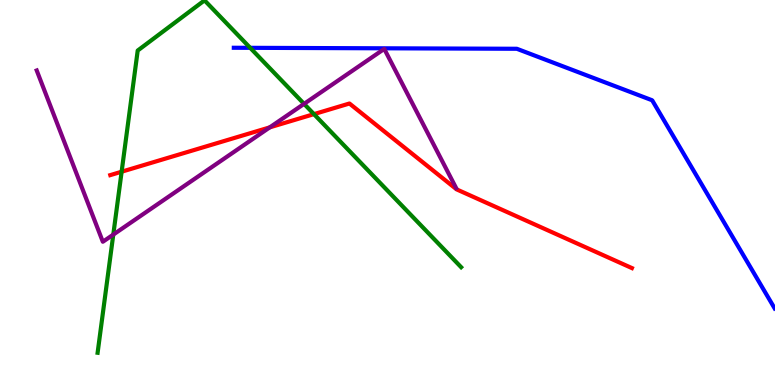[{'lines': ['blue', 'red'], 'intersections': []}, {'lines': ['green', 'red'], 'intersections': [{'x': 1.57, 'y': 5.54}, {'x': 4.05, 'y': 7.04}]}, {'lines': ['purple', 'red'], 'intersections': [{'x': 3.48, 'y': 6.69}]}, {'lines': ['blue', 'green'], 'intersections': [{'x': 3.23, 'y': 8.76}]}, {'lines': ['blue', 'purple'], 'intersections': []}, {'lines': ['green', 'purple'], 'intersections': [{'x': 1.46, 'y': 3.91}, {'x': 3.92, 'y': 7.3}]}]